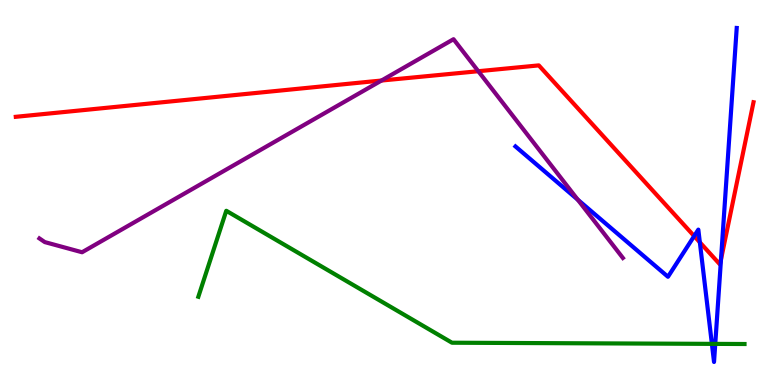[{'lines': ['blue', 'red'], 'intersections': [{'x': 8.96, 'y': 3.87}, {'x': 9.03, 'y': 3.71}, {'x': 9.3, 'y': 3.26}]}, {'lines': ['green', 'red'], 'intersections': []}, {'lines': ['purple', 'red'], 'intersections': [{'x': 4.92, 'y': 7.91}, {'x': 6.17, 'y': 8.15}]}, {'lines': ['blue', 'green'], 'intersections': [{'x': 9.19, 'y': 1.07}, {'x': 9.23, 'y': 1.07}]}, {'lines': ['blue', 'purple'], 'intersections': [{'x': 7.46, 'y': 4.81}]}, {'lines': ['green', 'purple'], 'intersections': []}]